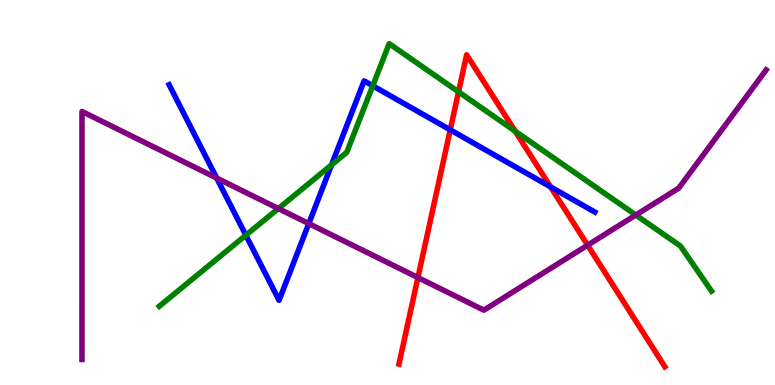[{'lines': ['blue', 'red'], 'intersections': [{'x': 5.81, 'y': 6.63}, {'x': 7.1, 'y': 5.15}]}, {'lines': ['green', 'red'], 'intersections': [{'x': 5.92, 'y': 7.61}, {'x': 6.65, 'y': 6.59}]}, {'lines': ['purple', 'red'], 'intersections': [{'x': 5.39, 'y': 2.79}, {'x': 7.58, 'y': 3.63}]}, {'lines': ['blue', 'green'], 'intersections': [{'x': 3.17, 'y': 3.89}, {'x': 4.28, 'y': 5.72}, {'x': 4.81, 'y': 7.77}]}, {'lines': ['blue', 'purple'], 'intersections': [{'x': 2.8, 'y': 5.37}, {'x': 3.98, 'y': 4.19}]}, {'lines': ['green', 'purple'], 'intersections': [{'x': 3.59, 'y': 4.58}, {'x': 8.2, 'y': 4.42}]}]